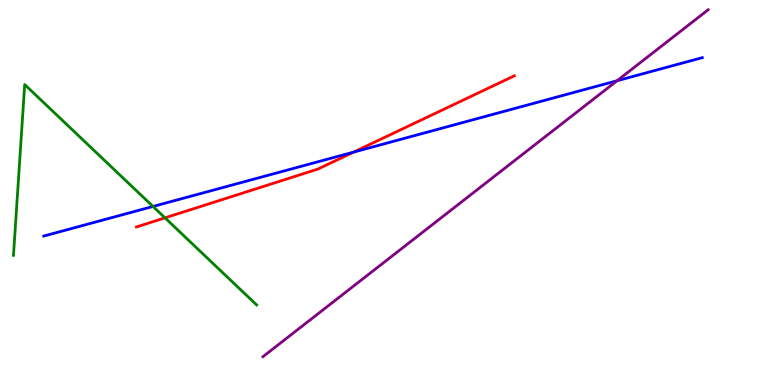[{'lines': ['blue', 'red'], 'intersections': [{'x': 4.56, 'y': 6.05}]}, {'lines': ['green', 'red'], 'intersections': [{'x': 2.13, 'y': 4.34}]}, {'lines': ['purple', 'red'], 'intersections': []}, {'lines': ['blue', 'green'], 'intersections': [{'x': 1.97, 'y': 4.64}]}, {'lines': ['blue', 'purple'], 'intersections': [{'x': 7.96, 'y': 7.9}]}, {'lines': ['green', 'purple'], 'intersections': []}]